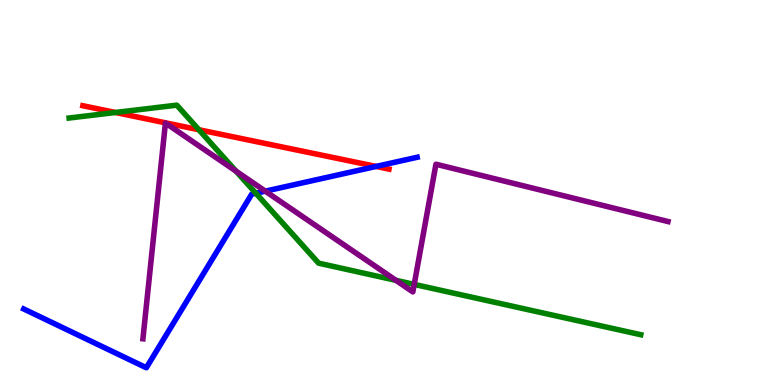[{'lines': ['blue', 'red'], 'intersections': [{'x': 4.85, 'y': 5.68}]}, {'lines': ['green', 'red'], 'intersections': [{'x': 1.49, 'y': 7.08}, {'x': 2.57, 'y': 6.63}]}, {'lines': ['purple', 'red'], 'intersections': []}, {'lines': ['blue', 'green'], 'intersections': [{'x': 3.3, 'y': 4.98}]}, {'lines': ['blue', 'purple'], 'intersections': [{'x': 3.42, 'y': 5.03}]}, {'lines': ['green', 'purple'], 'intersections': [{'x': 3.05, 'y': 5.55}, {'x': 5.11, 'y': 2.72}, {'x': 5.34, 'y': 2.61}]}]